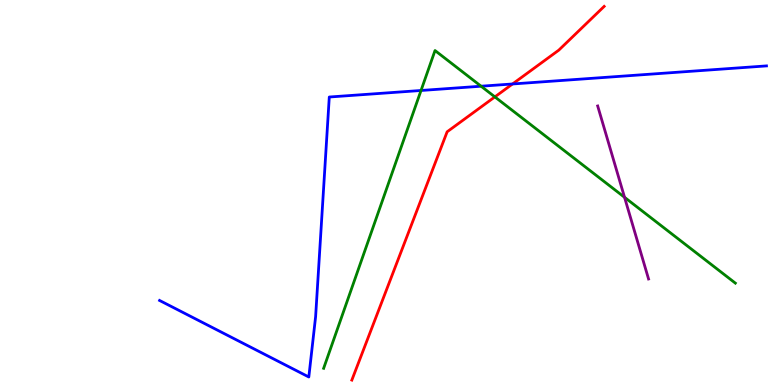[{'lines': ['blue', 'red'], 'intersections': [{'x': 6.61, 'y': 7.82}]}, {'lines': ['green', 'red'], 'intersections': [{'x': 6.39, 'y': 7.48}]}, {'lines': ['purple', 'red'], 'intersections': []}, {'lines': ['blue', 'green'], 'intersections': [{'x': 5.43, 'y': 7.65}, {'x': 6.21, 'y': 7.76}]}, {'lines': ['blue', 'purple'], 'intersections': []}, {'lines': ['green', 'purple'], 'intersections': [{'x': 8.06, 'y': 4.88}]}]